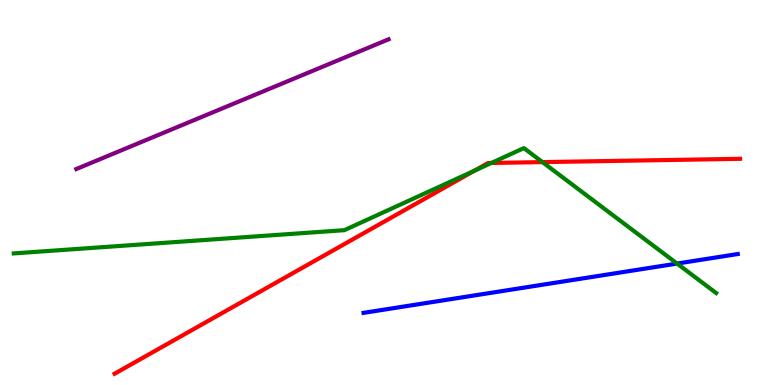[{'lines': ['blue', 'red'], 'intersections': []}, {'lines': ['green', 'red'], 'intersections': [{'x': 6.12, 'y': 5.57}, {'x': 6.34, 'y': 5.77}, {'x': 7.0, 'y': 5.79}]}, {'lines': ['purple', 'red'], 'intersections': []}, {'lines': ['blue', 'green'], 'intersections': [{'x': 8.74, 'y': 3.15}]}, {'lines': ['blue', 'purple'], 'intersections': []}, {'lines': ['green', 'purple'], 'intersections': []}]